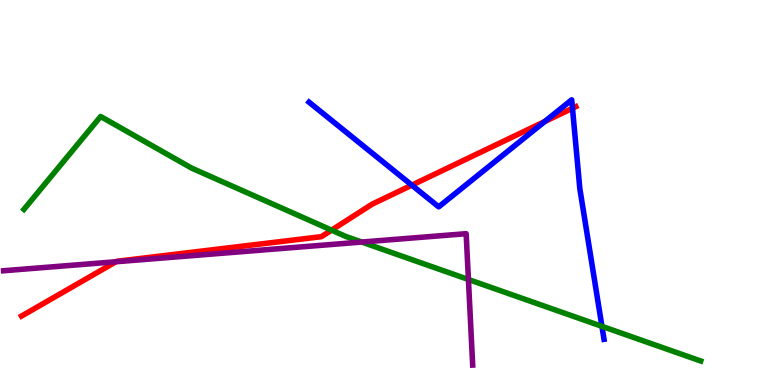[{'lines': ['blue', 'red'], 'intersections': [{'x': 5.31, 'y': 5.19}, {'x': 7.03, 'y': 6.84}, {'x': 7.39, 'y': 7.19}]}, {'lines': ['green', 'red'], 'intersections': [{'x': 4.28, 'y': 4.02}]}, {'lines': ['purple', 'red'], 'intersections': [{'x': 1.5, 'y': 3.2}]}, {'lines': ['blue', 'green'], 'intersections': [{'x': 7.77, 'y': 1.52}]}, {'lines': ['blue', 'purple'], 'intersections': []}, {'lines': ['green', 'purple'], 'intersections': [{'x': 4.67, 'y': 3.71}, {'x': 6.04, 'y': 2.74}]}]